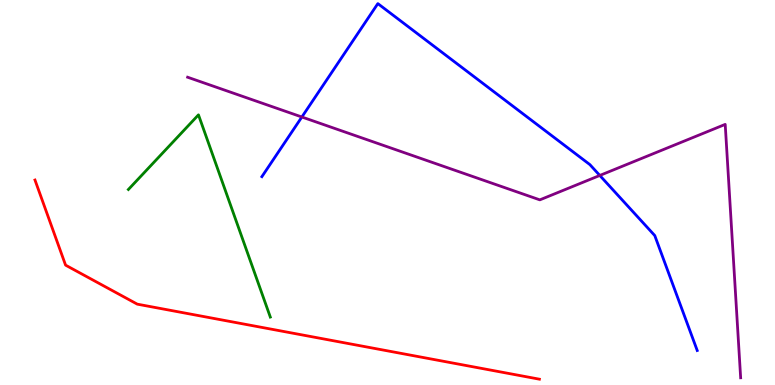[{'lines': ['blue', 'red'], 'intersections': []}, {'lines': ['green', 'red'], 'intersections': []}, {'lines': ['purple', 'red'], 'intersections': []}, {'lines': ['blue', 'green'], 'intersections': []}, {'lines': ['blue', 'purple'], 'intersections': [{'x': 3.89, 'y': 6.96}, {'x': 7.74, 'y': 5.44}]}, {'lines': ['green', 'purple'], 'intersections': []}]